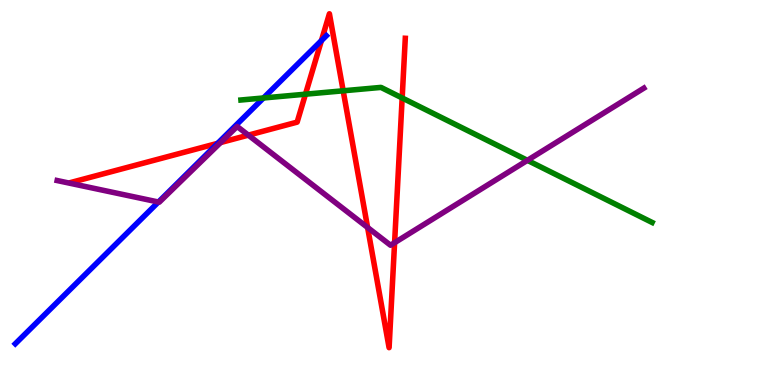[{'lines': ['blue', 'red'], 'intersections': [{'x': 2.81, 'y': 6.28}, {'x': 4.15, 'y': 8.95}]}, {'lines': ['green', 'red'], 'intersections': [{'x': 3.94, 'y': 7.55}, {'x': 4.43, 'y': 7.64}, {'x': 5.19, 'y': 7.46}]}, {'lines': ['purple', 'red'], 'intersections': [{'x': 2.85, 'y': 6.3}, {'x': 3.2, 'y': 6.49}, {'x': 4.74, 'y': 4.09}, {'x': 5.09, 'y': 3.7}]}, {'lines': ['blue', 'green'], 'intersections': [{'x': 3.4, 'y': 7.46}]}, {'lines': ['blue', 'purple'], 'intersections': [{'x': 2.04, 'y': 4.75}]}, {'lines': ['green', 'purple'], 'intersections': [{'x': 6.81, 'y': 5.84}]}]